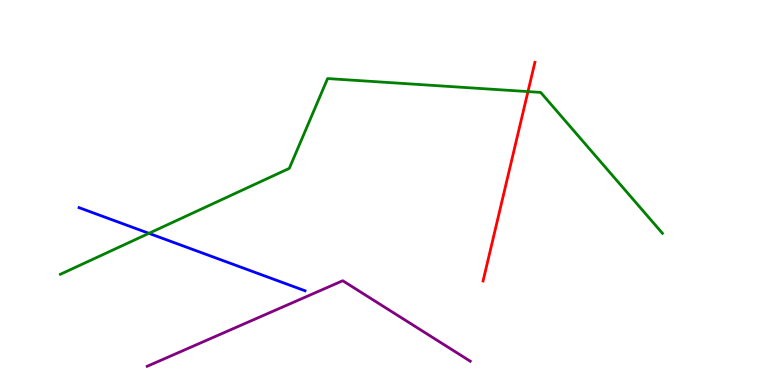[{'lines': ['blue', 'red'], 'intersections': []}, {'lines': ['green', 'red'], 'intersections': [{'x': 6.81, 'y': 7.62}]}, {'lines': ['purple', 'red'], 'intersections': []}, {'lines': ['blue', 'green'], 'intersections': [{'x': 1.92, 'y': 3.94}]}, {'lines': ['blue', 'purple'], 'intersections': []}, {'lines': ['green', 'purple'], 'intersections': []}]